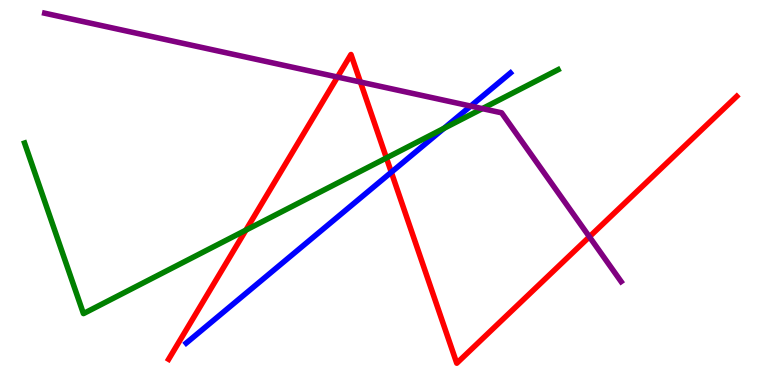[{'lines': ['blue', 'red'], 'intersections': [{'x': 5.05, 'y': 5.53}]}, {'lines': ['green', 'red'], 'intersections': [{'x': 3.17, 'y': 4.02}, {'x': 4.99, 'y': 5.9}]}, {'lines': ['purple', 'red'], 'intersections': [{'x': 4.35, 'y': 8.0}, {'x': 4.65, 'y': 7.87}, {'x': 7.61, 'y': 3.85}]}, {'lines': ['blue', 'green'], 'intersections': [{'x': 5.73, 'y': 6.67}]}, {'lines': ['blue', 'purple'], 'intersections': [{'x': 6.07, 'y': 7.24}]}, {'lines': ['green', 'purple'], 'intersections': [{'x': 6.22, 'y': 7.18}]}]